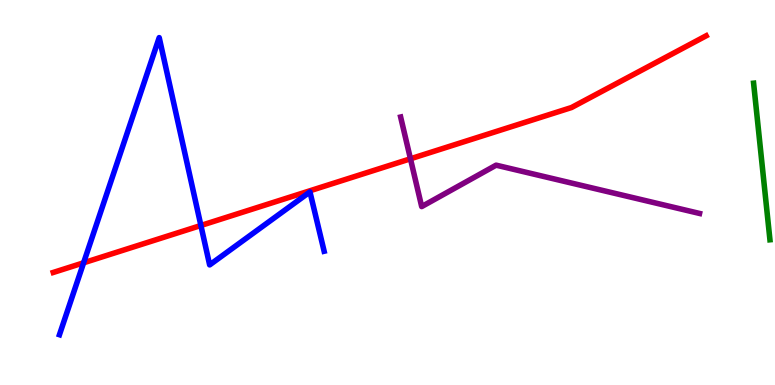[{'lines': ['blue', 'red'], 'intersections': [{'x': 1.08, 'y': 3.17}, {'x': 2.59, 'y': 4.14}]}, {'lines': ['green', 'red'], 'intersections': []}, {'lines': ['purple', 'red'], 'intersections': [{'x': 5.3, 'y': 5.88}]}, {'lines': ['blue', 'green'], 'intersections': []}, {'lines': ['blue', 'purple'], 'intersections': []}, {'lines': ['green', 'purple'], 'intersections': []}]